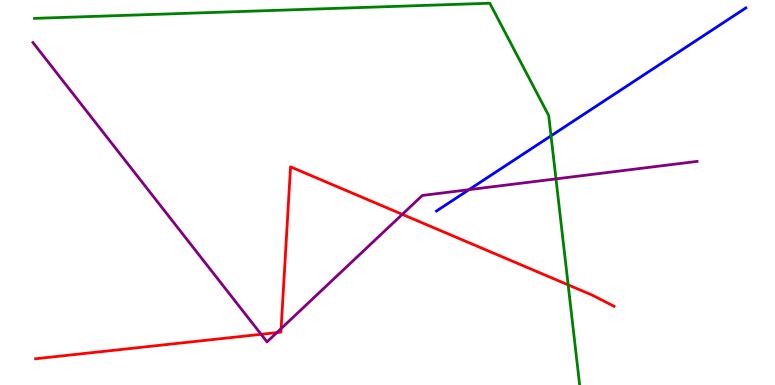[{'lines': ['blue', 'red'], 'intersections': []}, {'lines': ['green', 'red'], 'intersections': [{'x': 7.33, 'y': 2.6}]}, {'lines': ['purple', 'red'], 'intersections': [{'x': 3.37, 'y': 1.32}, {'x': 3.57, 'y': 1.36}, {'x': 3.63, 'y': 1.47}, {'x': 5.19, 'y': 4.43}]}, {'lines': ['blue', 'green'], 'intersections': [{'x': 7.11, 'y': 6.47}]}, {'lines': ['blue', 'purple'], 'intersections': [{'x': 6.05, 'y': 5.07}]}, {'lines': ['green', 'purple'], 'intersections': [{'x': 7.17, 'y': 5.35}]}]